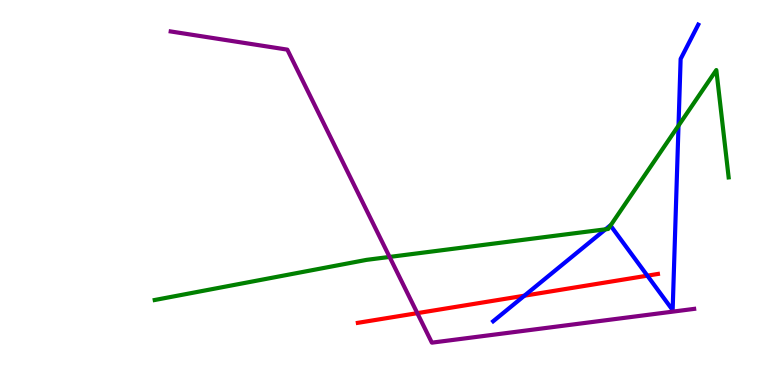[{'lines': ['blue', 'red'], 'intersections': [{'x': 6.77, 'y': 2.32}, {'x': 8.35, 'y': 2.84}]}, {'lines': ['green', 'red'], 'intersections': []}, {'lines': ['purple', 'red'], 'intersections': [{'x': 5.38, 'y': 1.87}]}, {'lines': ['blue', 'green'], 'intersections': [{'x': 7.81, 'y': 4.04}, {'x': 7.88, 'y': 4.14}, {'x': 8.75, 'y': 6.74}]}, {'lines': ['blue', 'purple'], 'intersections': []}, {'lines': ['green', 'purple'], 'intersections': [{'x': 5.03, 'y': 3.33}]}]